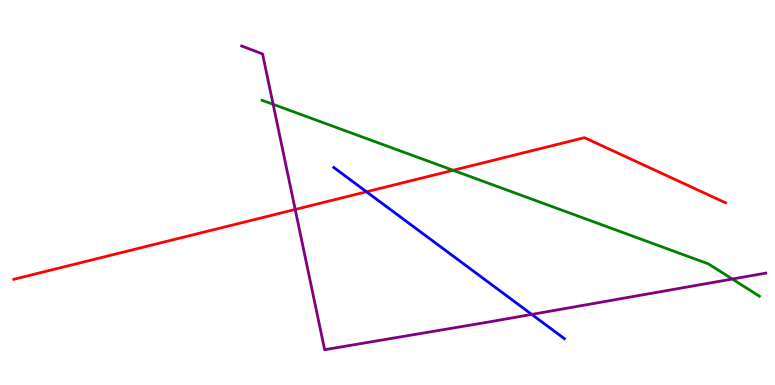[{'lines': ['blue', 'red'], 'intersections': [{'x': 4.73, 'y': 5.02}]}, {'lines': ['green', 'red'], 'intersections': [{'x': 5.85, 'y': 5.58}]}, {'lines': ['purple', 'red'], 'intersections': [{'x': 3.81, 'y': 4.56}]}, {'lines': ['blue', 'green'], 'intersections': []}, {'lines': ['blue', 'purple'], 'intersections': [{'x': 6.86, 'y': 1.83}]}, {'lines': ['green', 'purple'], 'intersections': [{'x': 3.52, 'y': 7.29}, {'x': 9.45, 'y': 2.75}]}]